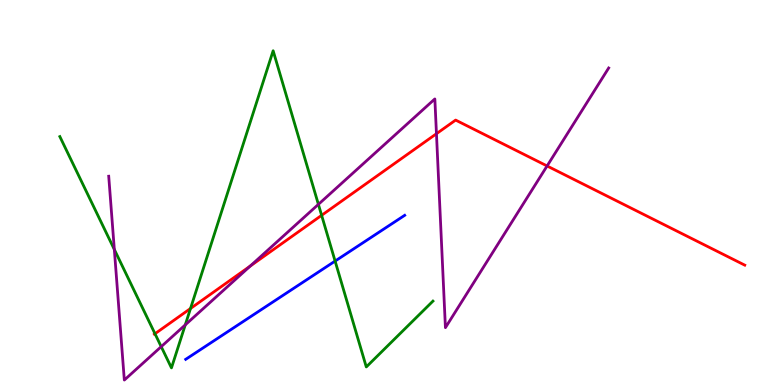[{'lines': ['blue', 'red'], 'intersections': []}, {'lines': ['green', 'red'], 'intersections': [{'x': 2.0, 'y': 1.33}, {'x': 2.46, 'y': 1.99}, {'x': 4.15, 'y': 4.41}]}, {'lines': ['purple', 'red'], 'intersections': [{'x': 3.23, 'y': 3.09}, {'x': 5.63, 'y': 6.53}, {'x': 7.06, 'y': 5.69}]}, {'lines': ['blue', 'green'], 'intersections': [{'x': 4.32, 'y': 3.22}]}, {'lines': ['blue', 'purple'], 'intersections': []}, {'lines': ['green', 'purple'], 'intersections': [{'x': 1.48, 'y': 3.52}, {'x': 2.08, 'y': 0.996}, {'x': 2.39, 'y': 1.56}, {'x': 4.11, 'y': 4.69}]}]